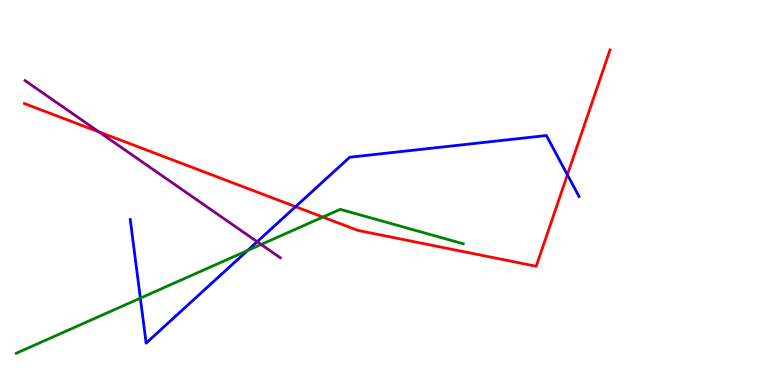[{'lines': ['blue', 'red'], 'intersections': [{'x': 3.81, 'y': 4.63}, {'x': 7.32, 'y': 5.46}]}, {'lines': ['green', 'red'], 'intersections': [{'x': 4.17, 'y': 4.36}]}, {'lines': ['purple', 'red'], 'intersections': [{'x': 1.28, 'y': 6.57}]}, {'lines': ['blue', 'green'], 'intersections': [{'x': 1.81, 'y': 2.26}, {'x': 3.19, 'y': 3.49}]}, {'lines': ['blue', 'purple'], 'intersections': [{'x': 3.32, 'y': 3.72}]}, {'lines': ['green', 'purple'], 'intersections': [{'x': 3.37, 'y': 3.65}]}]